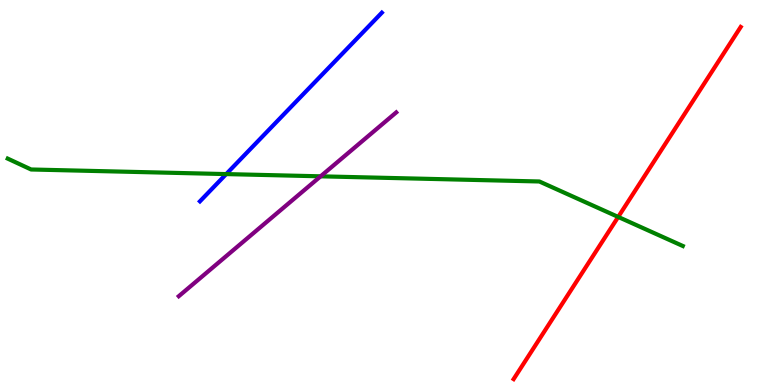[{'lines': ['blue', 'red'], 'intersections': []}, {'lines': ['green', 'red'], 'intersections': [{'x': 7.98, 'y': 4.37}]}, {'lines': ['purple', 'red'], 'intersections': []}, {'lines': ['blue', 'green'], 'intersections': [{'x': 2.92, 'y': 5.48}]}, {'lines': ['blue', 'purple'], 'intersections': []}, {'lines': ['green', 'purple'], 'intersections': [{'x': 4.14, 'y': 5.42}]}]